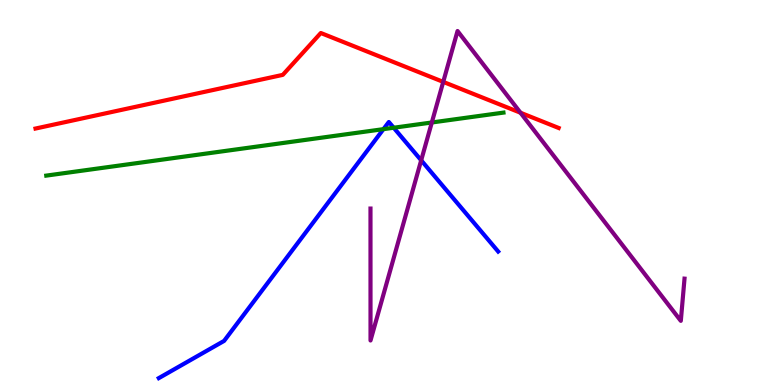[{'lines': ['blue', 'red'], 'intersections': []}, {'lines': ['green', 'red'], 'intersections': []}, {'lines': ['purple', 'red'], 'intersections': [{'x': 5.72, 'y': 7.87}, {'x': 6.72, 'y': 7.07}]}, {'lines': ['blue', 'green'], 'intersections': [{'x': 4.95, 'y': 6.65}, {'x': 5.08, 'y': 6.68}]}, {'lines': ['blue', 'purple'], 'intersections': [{'x': 5.43, 'y': 5.84}]}, {'lines': ['green', 'purple'], 'intersections': [{'x': 5.57, 'y': 6.82}]}]